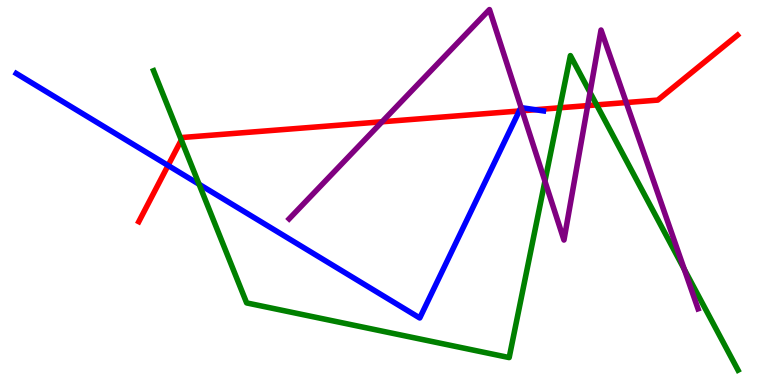[{'lines': ['blue', 'red'], 'intersections': [{'x': 2.17, 'y': 5.7}, {'x': 6.7, 'y': 7.12}, {'x': 6.91, 'y': 7.15}]}, {'lines': ['green', 'red'], 'intersections': [{'x': 2.34, 'y': 6.36}, {'x': 7.22, 'y': 7.2}, {'x': 7.7, 'y': 7.28}]}, {'lines': ['purple', 'red'], 'intersections': [{'x': 4.93, 'y': 6.84}, {'x': 6.74, 'y': 7.12}, {'x': 7.58, 'y': 7.26}, {'x': 8.08, 'y': 7.34}]}, {'lines': ['blue', 'green'], 'intersections': [{'x': 2.57, 'y': 5.21}]}, {'lines': ['blue', 'purple'], 'intersections': [{'x': 6.72, 'y': 7.2}]}, {'lines': ['green', 'purple'], 'intersections': [{'x': 7.03, 'y': 5.29}, {'x': 7.61, 'y': 7.6}, {'x': 8.83, 'y': 3.0}]}]